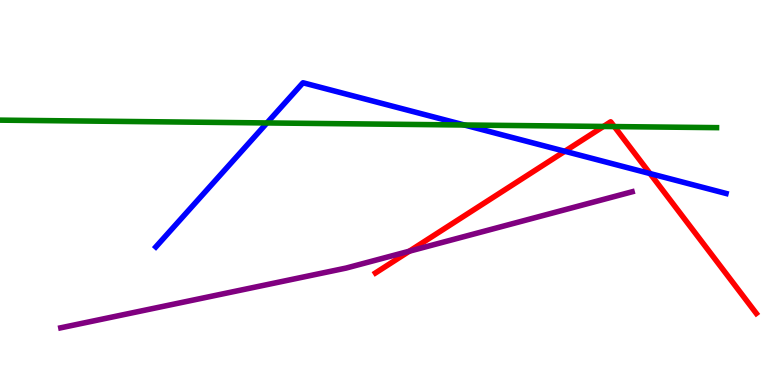[{'lines': ['blue', 'red'], 'intersections': [{'x': 7.29, 'y': 6.07}, {'x': 8.39, 'y': 5.49}]}, {'lines': ['green', 'red'], 'intersections': [{'x': 7.79, 'y': 6.72}, {'x': 7.93, 'y': 6.71}]}, {'lines': ['purple', 'red'], 'intersections': [{'x': 5.28, 'y': 3.47}]}, {'lines': ['blue', 'green'], 'intersections': [{'x': 3.44, 'y': 6.81}, {'x': 5.99, 'y': 6.75}]}, {'lines': ['blue', 'purple'], 'intersections': []}, {'lines': ['green', 'purple'], 'intersections': []}]